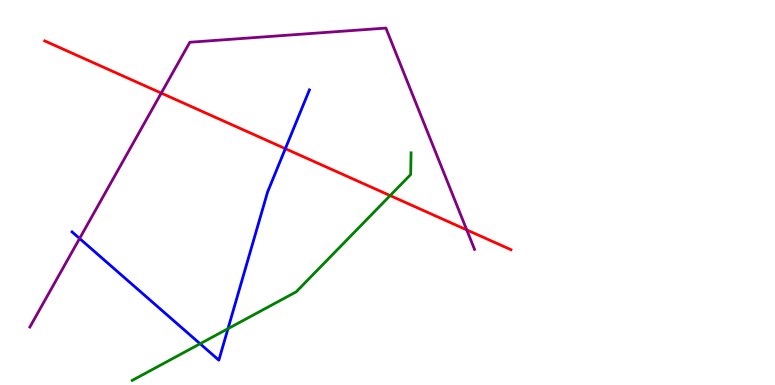[{'lines': ['blue', 'red'], 'intersections': [{'x': 3.68, 'y': 6.14}]}, {'lines': ['green', 'red'], 'intersections': [{'x': 5.03, 'y': 4.92}]}, {'lines': ['purple', 'red'], 'intersections': [{'x': 2.08, 'y': 7.58}, {'x': 6.02, 'y': 4.03}]}, {'lines': ['blue', 'green'], 'intersections': [{'x': 2.58, 'y': 1.07}, {'x': 2.94, 'y': 1.46}]}, {'lines': ['blue', 'purple'], 'intersections': [{'x': 1.03, 'y': 3.81}]}, {'lines': ['green', 'purple'], 'intersections': []}]